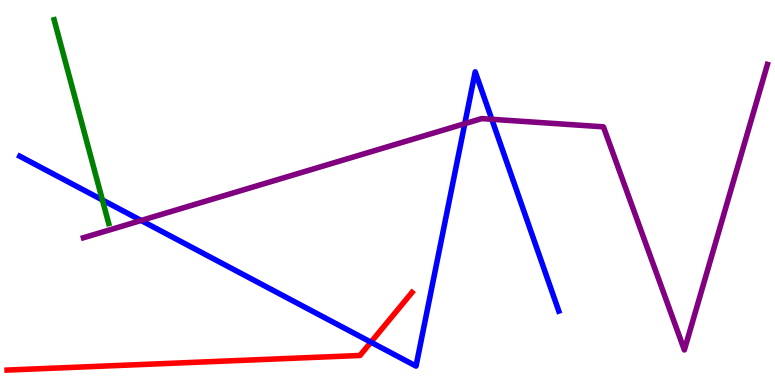[{'lines': ['blue', 'red'], 'intersections': [{'x': 4.79, 'y': 1.11}]}, {'lines': ['green', 'red'], 'intersections': []}, {'lines': ['purple', 'red'], 'intersections': []}, {'lines': ['blue', 'green'], 'intersections': [{'x': 1.32, 'y': 4.81}]}, {'lines': ['blue', 'purple'], 'intersections': [{'x': 1.82, 'y': 4.27}, {'x': 6.0, 'y': 6.79}, {'x': 6.35, 'y': 6.9}]}, {'lines': ['green', 'purple'], 'intersections': []}]